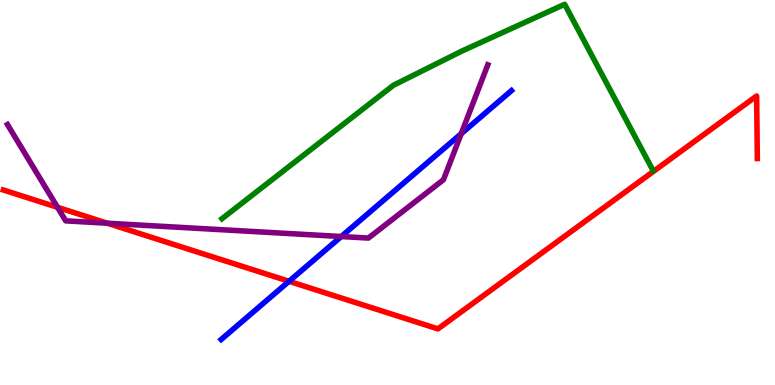[{'lines': ['blue', 'red'], 'intersections': [{'x': 3.73, 'y': 2.69}]}, {'lines': ['green', 'red'], 'intersections': []}, {'lines': ['purple', 'red'], 'intersections': [{'x': 0.742, 'y': 4.62}, {'x': 1.38, 'y': 4.2}]}, {'lines': ['blue', 'green'], 'intersections': []}, {'lines': ['blue', 'purple'], 'intersections': [{'x': 4.4, 'y': 3.86}, {'x': 5.95, 'y': 6.53}]}, {'lines': ['green', 'purple'], 'intersections': []}]